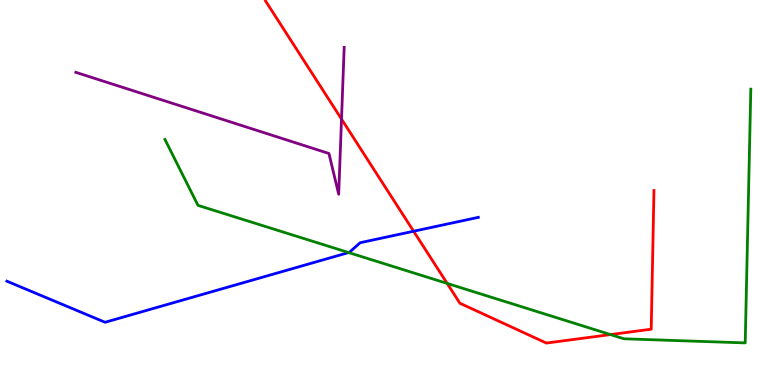[{'lines': ['blue', 'red'], 'intersections': [{'x': 5.34, 'y': 3.99}]}, {'lines': ['green', 'red'], 'intersections': [{'x': 5.77, 'y': 2.64}, {'x': 7.88, 'y': 1.31}]}, {'lines': ['purple', 'red'], 'intersections': [{'x': 4.41, 'y': 6.91}]}, {'lines': ['blue', 'green'], 'intersections': [{'x': 4.5, 'y': 3.44}]}, {'lines': ['blue', 'purple'], 'intersections': []}, {'lines': ['green', 'purple'], 'intersections': []}]